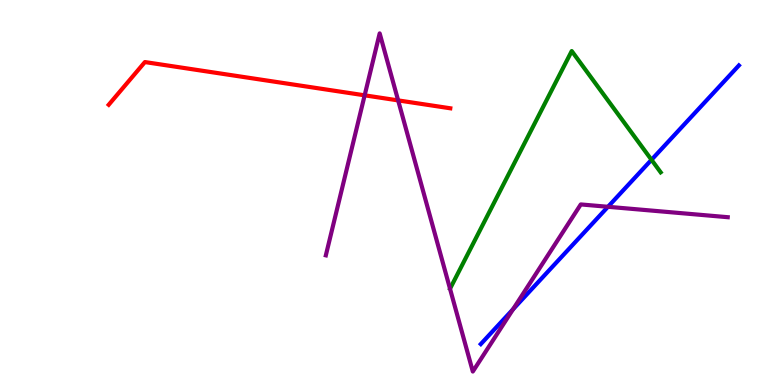[{'lines': ['blue', 'red'], 'intersections': []}, {'lines': ['green', 'red'], 'intersections': []}, {'lines': ['purple', 'red'], 'intersections': [{'x': 4.71, 'y': 7.52}, {'x': 5.14, 'y': 7.39}]}, {'lines': ['blue', 'green'], 'intersections': [{'x': 8.41, 'y': 5.85}]}, {'lines': ['blue', 'purple'], 'intersections': [{'x': 6.62, 'y': 1.97}, {'x': 7.84, 'y': 4.63}]}, {'lines': ['green', 'purple'], 'intersections': []}]